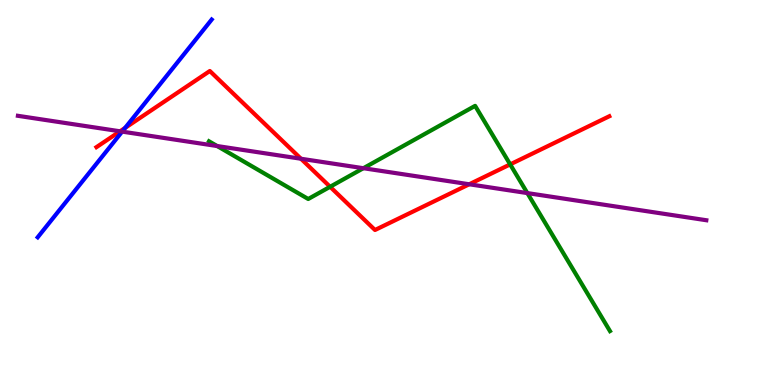[{'lines': ['blue', 'red'], 'intersections': [{'x': 1.61, 'y': 6.68}]}, {'lines': ['green', 'red'], 'intersections': [{'x': 4.26, 'y': 5.15}, {'x': 6.58, 'y': 5.73}]}, {'lines': ['purple', 'red'], 'intersections': [{'x': 1.55, 'y': 6.59}, {'x': 3.88, 'y': 5.88}, {'x': 6.05, 'y': 5.21}]}, {'lines': ['blue', 'green'], 'intersections': []}, {'lines': ['blue', 'purple'], 'intersections': [{'x': 1.58, 'y': 6.58}]}, {'lines': ['green', 'purple'], 'intersections': [{'x': 2.8, 'y': 6.21}, {'x': 4.69, 'y': 5.63}, {'x': 6.8, 'y': 4.98}]}]